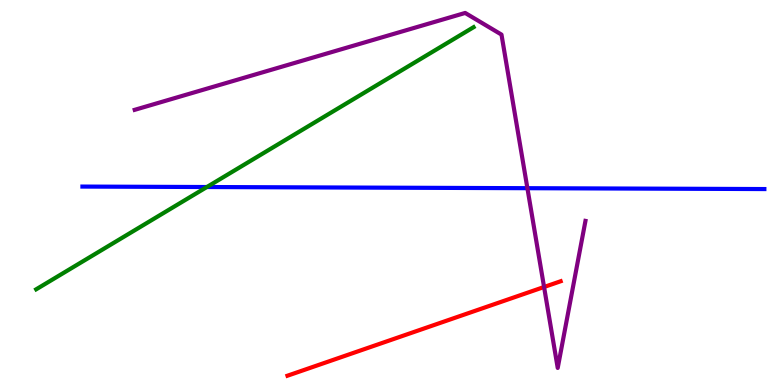[{'lines': ['blue', 'red'], 'intersections': []}, {'lines': ['green', 'red'], 'intersections': []}, {'lines': ['purple', 'red'], 'intersections': [{'x': 7.02, 'y': 2.55}]}, {'lines': ['blue', 'green'], 'intersections': [{'x': 2.67, 'y': 5.14}]}, {'lines': ['blue', 'purple'], 'intersections': [{'x': 6.81, 'y': 5.11}]}, {'lines': ['green', 'purple'], 'intersections': []}]